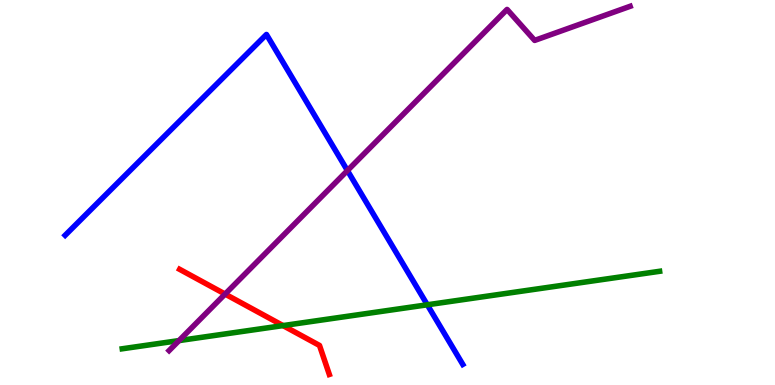[{'lines': ['blue', 'red'], 'intersections': []}, {'lines': ['green', 'red'], 'intersections': [{'x': 3.65, 'y': 1.54}]}, {'lines': ['purple', 'red'], 'intersections': [{'x': 2.9, 'y': 2.36}]}, {'lines': ['blue', 'green'], 'intersections': [{'x': 5.51, 'y': 2.08}]}, {'lines': ['blue', 'purple'], 'intersections': [{'x': 4.48, 'y': 5.57}]}, {'lines': ['green', 'purple'], 'intersections': [{'x': 2.31, 'y': 1.15}]}]